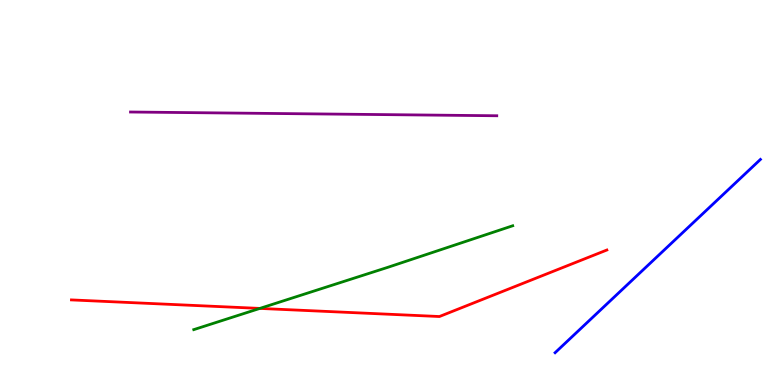[{'lines': ['blue', 'red'], 'intersections': []}, {'lines': ['green', 'red'], 'intersections': [{'x': 3.35, 'y': 1.99}]}, {'lines': ['purple', 'red'], 'intersections': []}, {'lines': ['blue', 'green'], 'intersections': []}, {'lines': ['blue', 'purple'], 'intersections': []}, {'lines': ['green', 'purple'], 'intersections': []}]